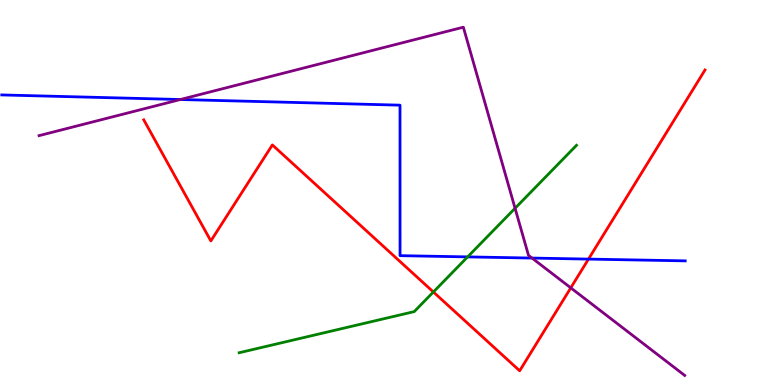[{'lines': ['blue', 'red'], 'intersections': [{'x': 7.59, 'y': 3.27}]}, {'lines': ['green', 'red'], 'intersections': [{'x': 5.59, 'y': 2.42}]}, {'lines': ['purple', 'red'], 'intersections': [{'x': 7.36, 'y': 2.52}]}, {'lines': ['blue', 'green'], 'intersections': [{'x': 6.03, 'y': 3.33}]}, {'lines': ['blue', 'purple'], 'intersections': [{'x': 2.33, 'y': 7.42}, {'x': 6.86, 'y': 3.3}]}, {'lines': ['green', 'purple'], 'intersections': [{'x': 6.65, 'y': 4.59}]}]